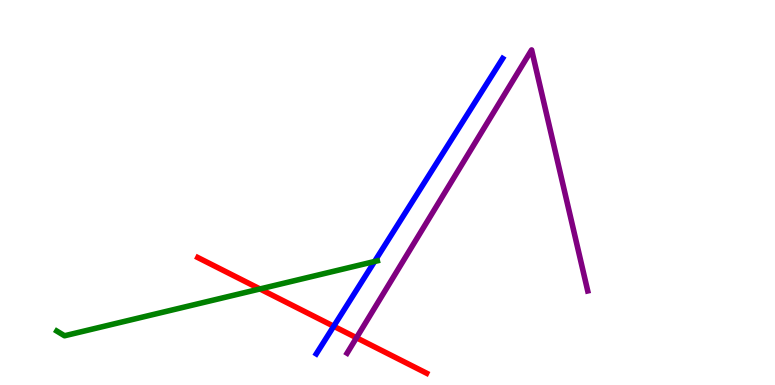[{'lines': ['blue', 'red'], 'intersections': [{'x': 4.31, 'y': 1.53}]}, {'lines': ['green', 'red'], 'intersections': [{'x': 3.35, 'y': 2.49}]}, {'lines': ['purple', 'red'], 'intersections': [{'x': 4.6, 'y': 1.23}]}, {'lines': ['blue', 'green'], 'intersections': [{'x': 4.83, 'y': 3.21}]}, {'lines': ['blue', 'purple'], 'intersections': []}, {'lines': ['green', 'purple'], 'intersections': []}]